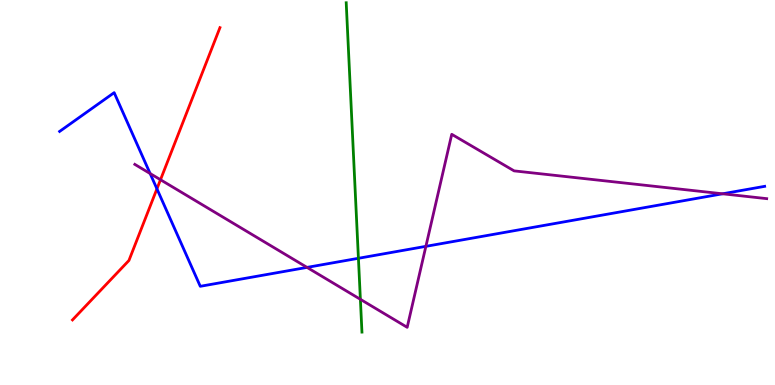[{'lines': ['blue', 'red'], 'intersections': [{'x': 2.02, 'y': 5.09}]}, {'lines': ['green', 'red'], 'intersections': []}, {'lines': ['purple', 'red'], 'intersections': [{'x': 2.07, 'y': 5.33}]}, {'lines': ['blue', 'green'], 'intersections': [{'x': 4.62, 'y': 3.29}]}, {'lines': ['blue', 'purple'], 'intersections': [{'x': 1.94, 'y': 5.49}, {'x': 3.96, 'y': 3.05}, {'x': 5.5, 'y': 3.6}, {'x': 9.32, 'y': 4.97}]}, {'lines': ['green', 'purple'], 'intersections': [{'x': 4.65, 'y': 2.23}]}]